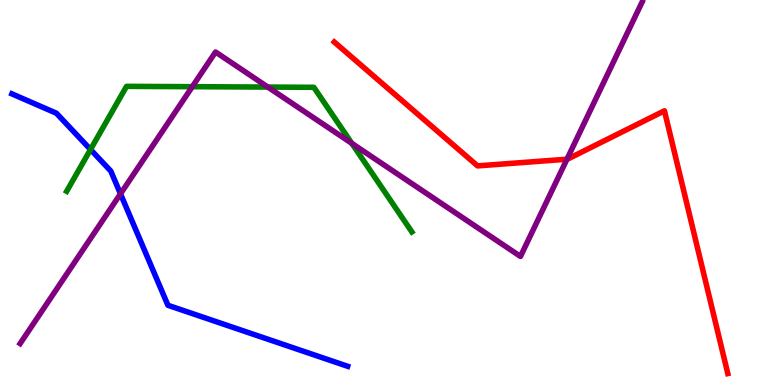[{'lines': ['blue', 'red'], 'intersections': []}, {'lines': ['green', 'red'], 'intersections': []}, {'lines': ['purple', 'red'], 'intersections': [{'x': 7.32, 'y': 5.86}]}, {'lines': ['blue', 'green'], 'intersections': [{'x': 1.17, 'y': 6.12}]}, {'lines': ['blue', 'purple'], 'intersections': [{'x': 1.55, 'y': 4.97}]}, {'lines': ['green', 'purple'], 'intersections': [{'x': 2.48, 'y': 7.75}, {'x': 3.46, 'y': 7.74}, {'x': 4.54, 'y': 6.28}]}]